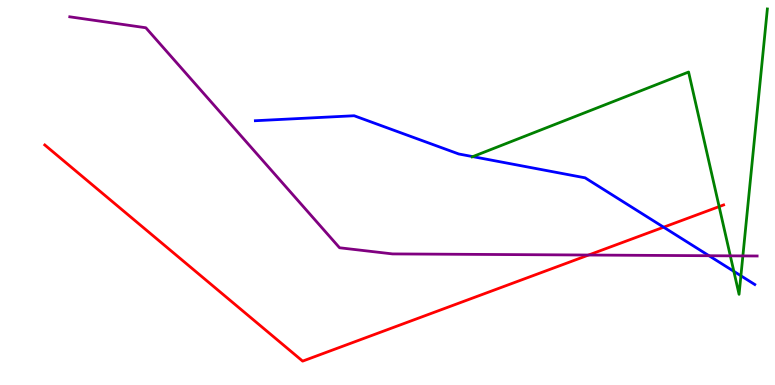[{'lines': ['blue', 'red'], 'intersections': [{'x': 8.56, 'y': 4.1}]}, {'lines': ['green', 'red'], 'intersections': [{'x': 9.28, 'y': 4.63}]}, {'lines': ['purple', 'red'], 'intersections': [{'x': 7.59, 'y': 3.38}]}, {'lines': ['blue', 'green'], 'intersections': [{'x': 6.1, 'y': 5.93}, {'x': 9.47, 'y': 2.95}, {'x': 9.56, 'y': 2.84}]}, {'lines': ['blue', 'purple'], 'intersections': [{'x': 9.15, 'y': 3.36}]}, {'lines': ['green', 'purple'], 'intersections': [{'x': 9.42, 'y': 3.35}, {'x': 9.59, 'y': 3.35}]}]